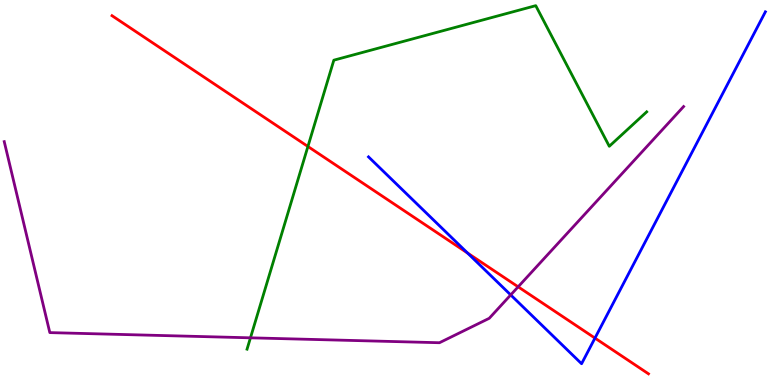[{'lines': ['blue', 'red'], 'intersections': [{'x': 6.03, 'y': 3.43}, {'x': 7.68, 'y': 1.22}]}, {'lines': ['green', 'red'], 'intersections': [{'x': 3.97, 'y': 6.2}]}, {'lines': ['purple', 'red'], 'intersections': [{'x': 6.69, 'y': 2.55}]}, {'lines': ['blue', 'green'], 'intersections': []}, {'lines': ['blue', 'purple'], 'intersections': [{'x': 6.59, 'y': 2.34}]}, {'lines': ['green', 'purple'], 'intersections': [{'x': 3.23, 'y': 1.23}]}]